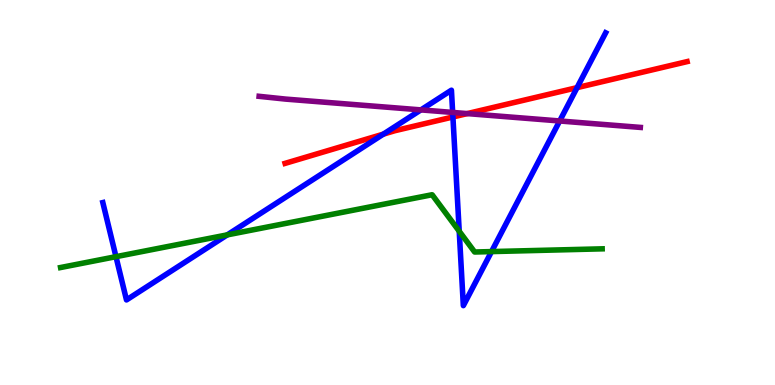[{'lines': ['blue', 'red'], 'intersections': [{'x': 4.95, 'y': 6.52}, {'x': 5.84, 'y': 6.96}, {'x': 7.45, 'y': 7.72}]}, {'lines': ['green', 'red'], 'intersections': []}, {'lines': ['purple', 'red'], 'intersections': [{'x': 6.03, 'y': 7.05}]}, {'lines': ['blue', 'green'], 'intersections': [{'x': 1.5, 'y': 3.33}, {'x': 2.93, 'y': 3.9}, {'x': 5.93, 'y': 3.99}, {'x': 6.34, 'y': 3.47}]}, {'lines': ['blue', 'purple'], 'intersections': [{'x': 5.43, 'y': 7.15}, {'x': 5.84, 'y': 7.08}, {'x': 7.22, 'y': 6.86}]}, {'lines': ['green', 'purple'], 'intersections': []}]